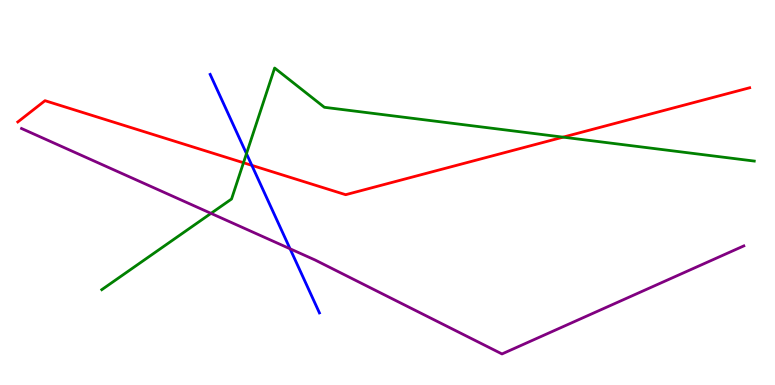[{'lines': ['blue', 'red'], 'intersections': [{'x': 3.25, 'y': 5.7}]}, {'lines': ['green', 'red'], 'intersections': [{'x': 3.14, 'y': 5.77}, {'x': 7.27, 'y': 6.44}]}, {'lines': ['purple', 'red'], 'intersections': []}, {'lines': ['blue', 'green'], 'intersections': [{'x': 3.18, 'y': 6.01}]}, {'lines': ['blue', 'purple'], 'intersections': [{'x': 3.74, 'y': 3.54}]}, {'lines': ['green', 'purple'], 'intersections': [{'x': 2.72, 'y': 4.46}]}]